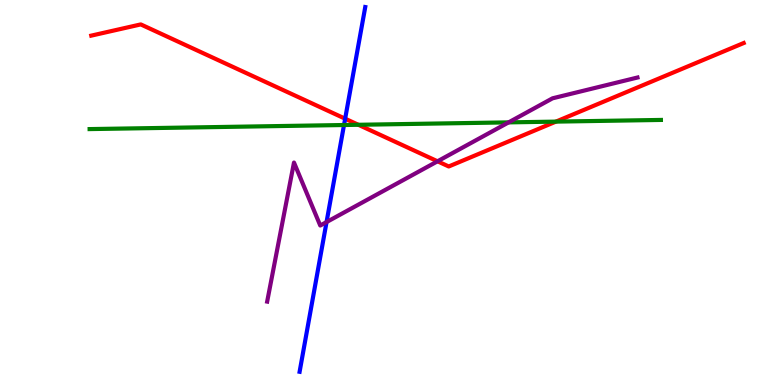[{'lines': ['blue', 'red'], 'intersections': [{'x': 4.45, 'y': 6.92}]}, {'lines': ['green', 'red'], 'intersections': [{'x': 4.62, 'y': 6.76}, {'x': 7.17, 'y': 6.84}]}, {'lines': ['purple', 'red'], 'intersections': [{'x': 5.65, 'y': 5.81}]}, {'lines': ['blue', 'green'], 'intersections': [{'x': 4.44, 'y': 6.75}]}, {'lines': ['blue', 'purple'], 'intersections': [{'x': 4.21, 'y': 4.23}]}, {'lines': ['green', 'purple'], 'intersections': [{'x': 6.56, 'y': 6.82}]}]